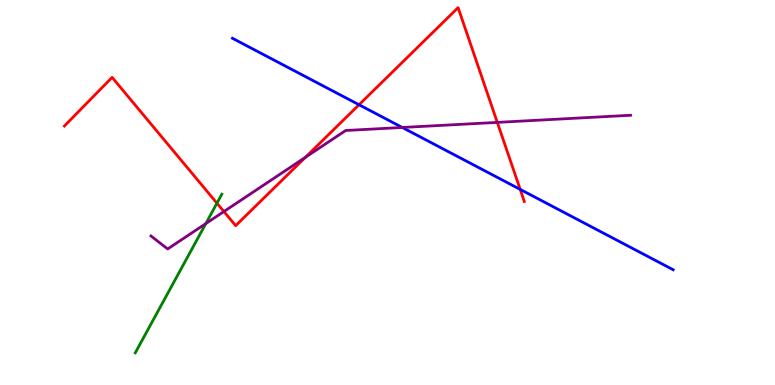[{'lines': ['blue', 'red'], 'intersections': [{'x': 4.63, 'y': 7.28}, {'x': 6.71, 'y': 5.08}]}, {'lines': ['green', 'red'], 'intersections': [{'x': 2.8, 'y': 4.72}]}, {'lines': ['purple', 'red'], 'intersections': [{'x': 2.89, 'y': 4.51}, {'x': 3.94, 'y': 5.91}, {'x': 6.42, 'y': 6.82}]}, {'lines': ['blue', 'green'], 'intersections': []}, {'lines': ['blue', 'purple'], 'intersections': [{'x': 5.19, 'y': 6.69}]}, {'lines': ['green', 'purple'], 'intersections': [{'x': 2.66, 'y': 4.19}]}]